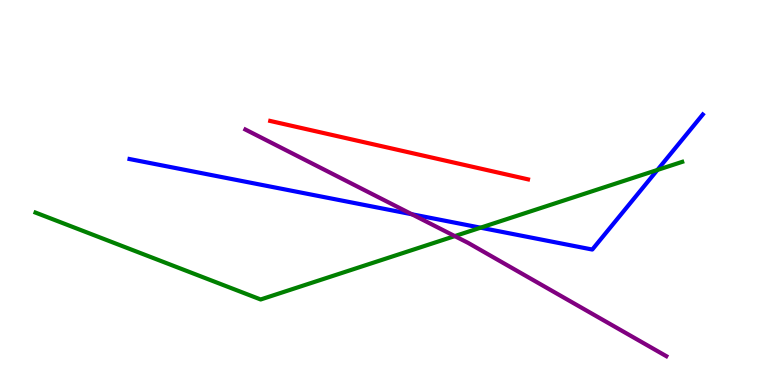[{'lines': ['blue', 'red'], 'intersections': []}, {'lines': ['green', 'red'], 'intersections': []}, {'lines': ['purple', 'red'], 'intersections': []}, {'lines': ['blue', 'green'], 'intersections': [{'x': 6.2, 'y': 4.09}, {'x': 8.48, 'y': 5.59}]}, {'lines': ['blue', 'purple'], 'intersections': [{'x': 5.31, 'y': 4.44}]}, {'lines': ['green', 'purple'], 'intersections': [{'x': 5.87, 'y': 3.87}]}]